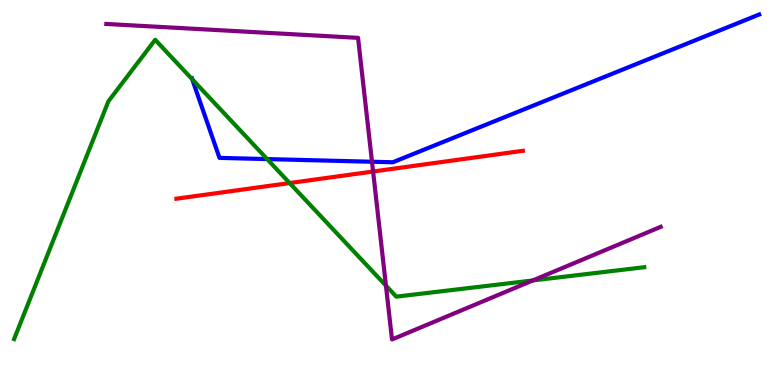[{'lines': ['blue', 'red'], 'intersections': []}, {'lines': ['green', 'red'], 'intersections': [{'x': 3.74, 'y': 5.25}]}, {'lines': ['purple', 'red'], 'intersections': [{'x': 4.81, 'y': 5.55}]}, {'lines': ['blue', 'green'], 'intersections': [{'x': 2.48, 'y': 7.94}, {'x': 3.45, 'y': 5.87}]}, {'lines': ['blue', 'purple'], 'intersections': [{'x': 4.8, 'y': 5.8}]}, {'lines': ['green', 'purple'], 'intersections': [{'x': 4.98, 'y': 2.58}, {'x': 6.88, 'y': 2.72}]}]